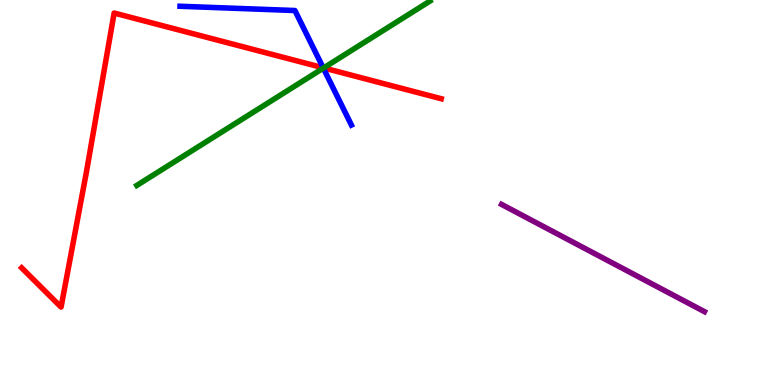[{'lines': ['blue', 'red'], 'intersections': [{'x': 4.17, 'y': 8.24}]}, {'lines': ['green', 'red'], 'intersections': [{'x': 4.18, 'y': 8.24}]}, {'lines': ['purple', 'red'], 'intersections': []}, {'lines': ['blue', 'green'], 'intersections': [{'x': 4.17, 'y': 8.23}]}, {'lines': ['blue', 'purple'], 'intersections': []}, {'lines': ['green', 'purple'], 'intersections': []}]